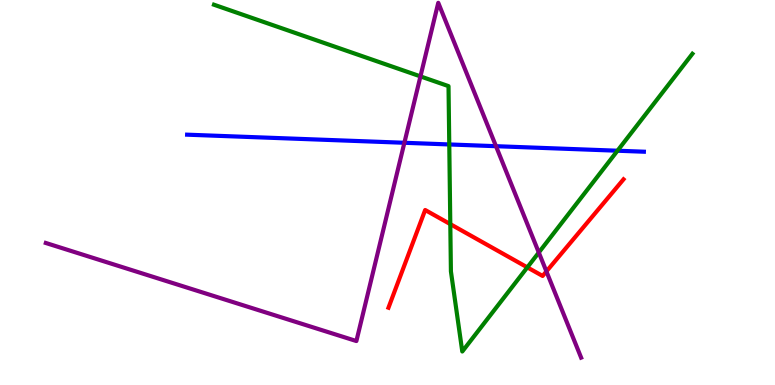[{'lines': ['blue', 'red'], 'intersections': []}, {'lines': ['green', 'red'], 'intersections': [{'x': 5.81, 'y': 4.18}, {'x': 6.8, 'y': 3.06}]}, {'lines': ['purple', 'red'], 'intersections': [{'x': 7.05, 'y': 2.95}]}, {'lines': ['blue', 'green'], 'intersections': [{'x': 5.8, 'y': 6.25}, {'x': 7.97, 'y': 6.09}]}, {'lines': ['blue', 'purple'], 'intersections': [{'x': 5.22, 'y': 6.29}, {'x': 6.4, 'y': 6.2}]}, {'lines': ['green', 'purple'], 'intersections': [{'x': 5.43, 'y': 8.02}, {'x': 6.95, 'y': 3.44}]}]